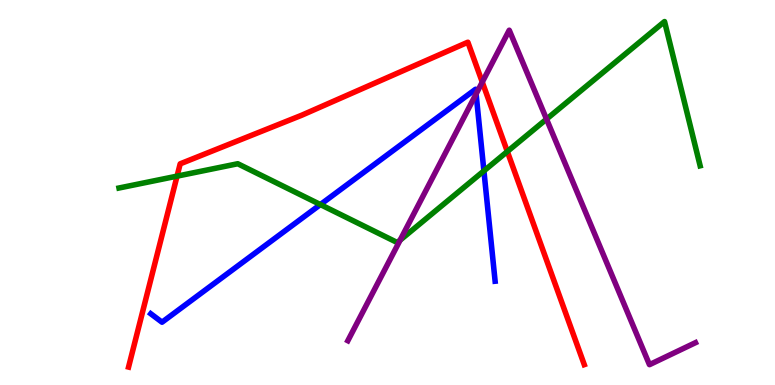[{'lines': ['blue', 'red'], 'intersections': []}, {'lines': ['green', 'red'], 'intersections': [{'x': 2.28, 'y': 5.42}, {'x': 6.55, 'y': 6.06}]}, {'lines': ['purple', 'red'], 'intersections': [{'x': 6.22, 'y': 7.87}]}, {'lines': ['blue', 'green'], 'intersections': [{'x': 4.13, 'y': 4.69}, {'x': 6.24, 'y': 5.56}]}, {'lines': ['blue', 'purple'], 'intersections': [{'x': 6.14, 'y': 7.56}]}, {'lines': ['green', 'purple'], 'intersections': [{'x': 5.16, 'y': 3.76}, {'x': 7.05, 'y': 6.91}]}]